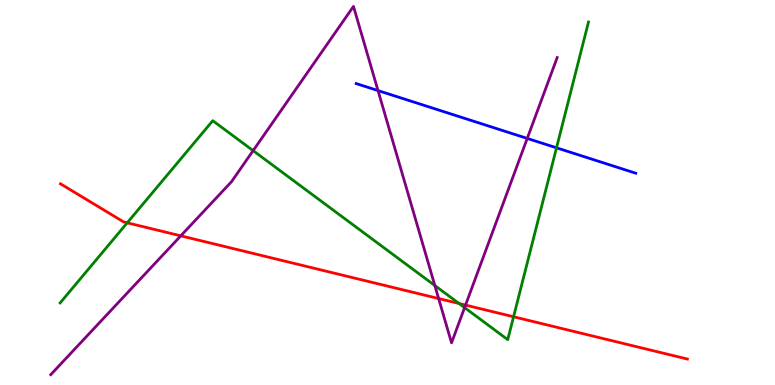[{'lines': ['blue', 'red'], 'intersections': []}, {'lines': ['green', 'red'], 'intersections': [{'x': 1.64, 'y': 4.21}, {'x': 5.92, 'y': 2.12}, {'x': 6.63, 'y': 1.77}]}, {'lines': ['purple', 'red'], 'intersections': [{'x': 2.33, 'y': 3.87}, {'x': 5.66, 'y': 2.25}, {'x': 6.01, 'y': 2.08}]}, {'lines': ['blue', 'green'], 'intersections': [{'x': 7.18, 'y': 6.16}]}, {'lines': ['blue', 'purple'], 'intersections': [{'x': 4.88, 'y': 7.65}, {'x': 6.8, 'y': 6.4}]}, {'lines': ['green', 'purple'], 'intersections': [{'x': 3.27, 'y': 6.09}, {'x': 5.61, 'y': 2.58}, {'x': 5.99, 'y': 2.01}]}]